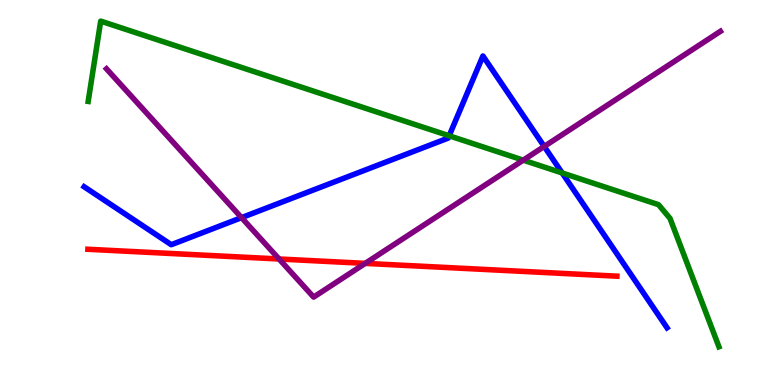[{'lines': ['blue', 'red'], 'intersections': []}, {'lines': ['green', 'red'], 'intersections': []}, {'lines': ['purple', 'red'], 'intersections': [{'x': 3.6, 'y': 3.27}, {'x': 4.71, 'y': 3.16}]}, {'lines': ['blue', 'green'], 'intersections': [{'x': 5.8, 'y': 6.47}, {'x': 7.25, 'y': 5.51}]}, {'lines': ['blue', 'purple'], 'intersections': [{'x': 3.12, 'y': 4.35}, {'x': 7.02, 'y': 6.2}]}, {'lines': ['green', 'purple'], 'intersections': [{'x': 6.75, 'y': 5.84}]}]